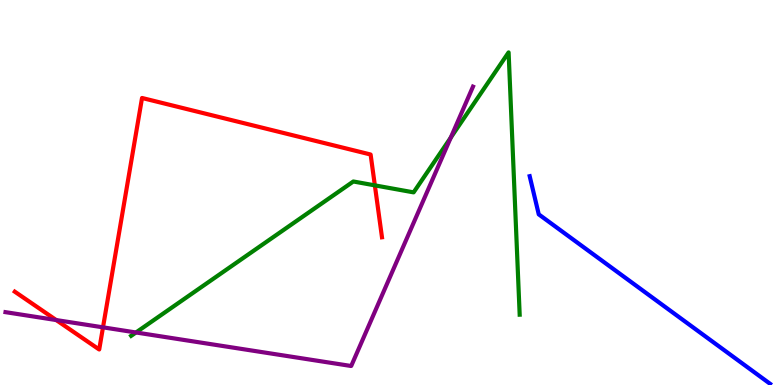[{'lines': ['blue', 'red'], 'intersections': []}, {'lines': ['green', 'red'], 'intersections': [{'x': 4.84, 'y': 5.19}]}, {'lines': ['purple', 'red'], 'intersections': [{'x': 0.725, 'y': 1.69}, {'x': 1.33, 'y': 1.5}]}, {'lines': ['blue', 'green'], 'intersections': []}, {'lines': ['blue', 'purple'], 'intersections': []}, {'lines': ['green', 'purple'], 'intersections': [{'x': 1.75, 'y': 1.36}, {'x': 5.82, 'y': 6.43}]}]